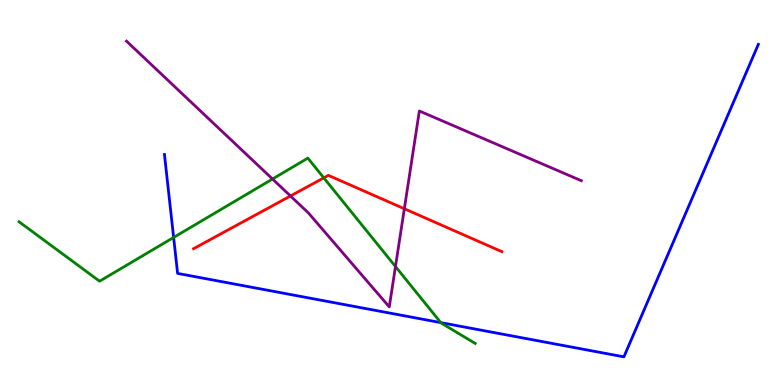[{'lines': ['blue', 'red'], 'intersections': []}, {'lines': ['green', 'red'], 'intersections': [{'x': 4.18, 'y': 5.38}]}, {'lines': ['purple', 'red'], 'intersections': [{'x': 3.75, 'y': 4.91}, {'x': 5.22, 'y': 4.58}]}, {'lines': ['blue', 'green'], 'intersections': [{'x': 2.24, 'y': 3.83}, {'x': 5.69, 'y': 1.62}]}, {'lines': ['blue', 'purple'], 'intersections': []}, {'lines': ['green', 'purple'], 'intersections': [{'x': 3.52, 'y': 5.35}, {'x': 5.1, 'y': 3.08}]}]